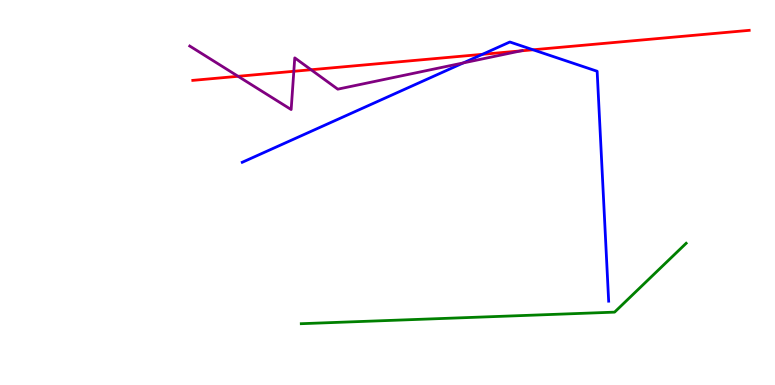[{'lines': ['blue', 'red'], 'intersections': [{'x': 6.22, 'y': 8.59}, {'x': 6.88, 'y': 8.71}]}, {'lines': ['green', 'red'], 'intersections': []}, {'lines': ['purple', 'red'], 'intersections': [{'x': 3.07, 'y': 8.02}, {'x': 3.79, 'y': 8.15}, {'x': 4.01, 'y': 8.19}, {'x': 6.72, 'y': 8.68}]}, {'lines': ['blue', 'green'], 'intersections': []}, {'lines': ['blue', 'purple'], 'intersections': [{'x': 5.98, 'y': 8.37}]}, {'lines': ['green', 'purple'], 'intersections': []}]